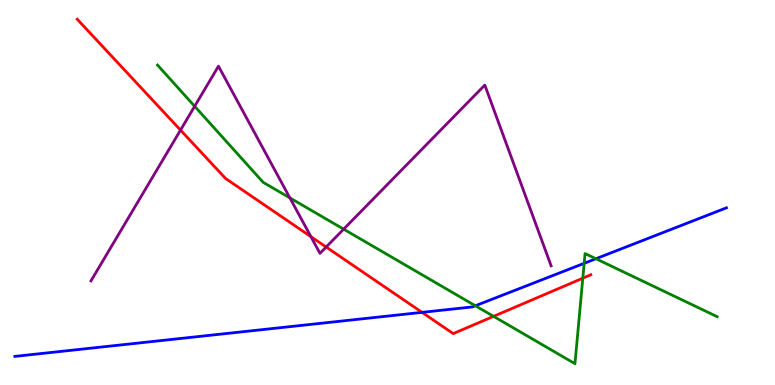[{'lines': ['blue', 'red'], 'intersections': [{'x': 5.45, 'y': 1.89}]}, {'lines': ['green', 'red'], 'intersections': [{'x': 6.37, 'y': 1.78}, {'x': 7.52, 'y': 2.77}]}, {'lines': ['purple', 'red'], 'intersections': [{'x': 2.33, 'y': 6.62}, {'x': 4.01, 'y': 3.85}, {'x': 4.21, 'y': 3.58}]}, {'lines': ['blue', 'green'], 'intersections': [{'x': 6.13, 'y': 2.06}, {'x': 7.54, 'y': 3.16}, {'x': 7.69, 'y': 3.28}]}, {'lines': ['blue', 'purple'], 'intersections': []}, {'lines': ['green', 'purple'], 'intersections': [{'x': 2.51, 'y': 7.24}, {'x': 3.74, 'y': 4.86}, {'x': 4.43, 'y': 4.05}]}]